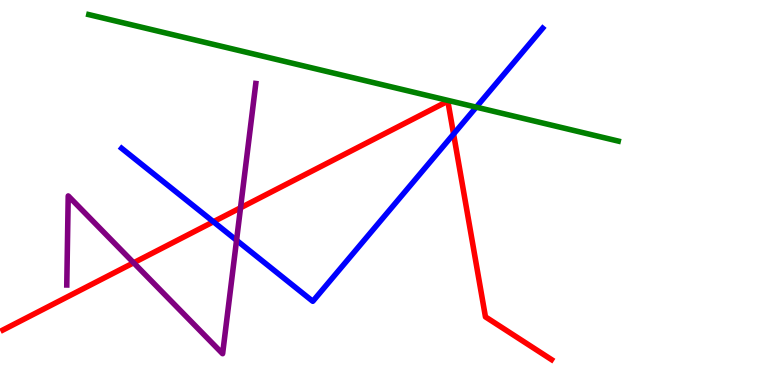[{'lines': ['blue', 'red'], 'intersections': [{'x': 2.75, 'y': 4.24}, {'x': 5.85, 'y': 6.52}]}, {'lines': ['green', 'red'], 'intersections': []}, {'lines': ['purple', 'red'], 'intersections': [{'x': 1.72, 'y': 3.17}, {'x': 3.1, 'y': 4.6}]}, {'lines': ['blue', 'green'], 'intersections': [{'x': 6.14, 'y': 7.22}]}, {'lines': ['blue', 'purple'], 'intersections': [{'x': 3.05, 'y': 3.76}]}, {'lines': ['green', 'purple'], 'intersections': []}]